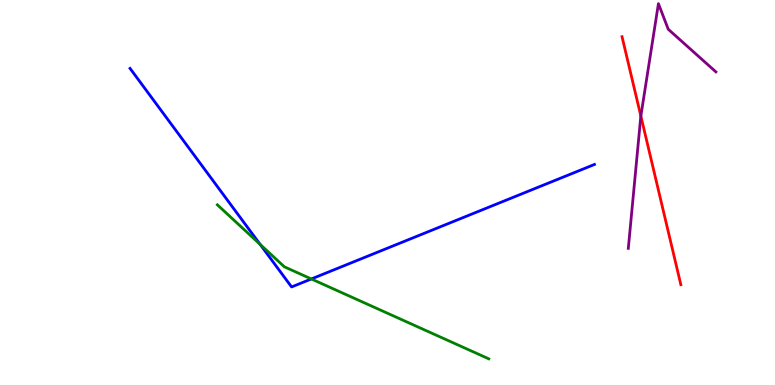[{'lines': ['blue', 'red'], 'intersections': []}, {'lines': ['green', 'red'], 'intersections': []}, {'lines': ['purple', 'red'], 'intersections': [{'x': 8.27, 'y': 6.99}]}, {'lines': ['blue', 'green'], 'intersections': [{'x': 3.36, 'y': 3.65}, {'x': 4.02, 'y': 2.75}]}, {'lines': ['blue', 'purple'], 'intersections': []}, {'lines': ['green', 'purple'], 'intersections': []}]